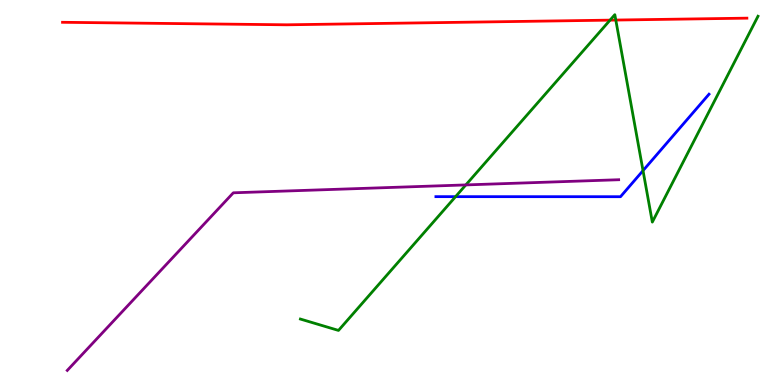[{'lines': ['blue', 'red'], 'intersections': []}, {'lines': ['green', 'red'], 'intersections': [{'x': 7.87, 'y': 9.48}, {'x': 7.95, 'y': 9.48}]}, {'lines': ['purple', 'red'], 'intersections': []}, {'lines': ['blue', 'green'], 'intersections': [{'x': 5.88, 'y': 4.89}, {'x': 8.3, 'y': 5.57}]}, {'lines': ['blue', 'purple'], 'intersections': []}, {'lines': ['green', 'purple'], 'intersections': [{'x': 6.01, 'y': 5.2}]}]